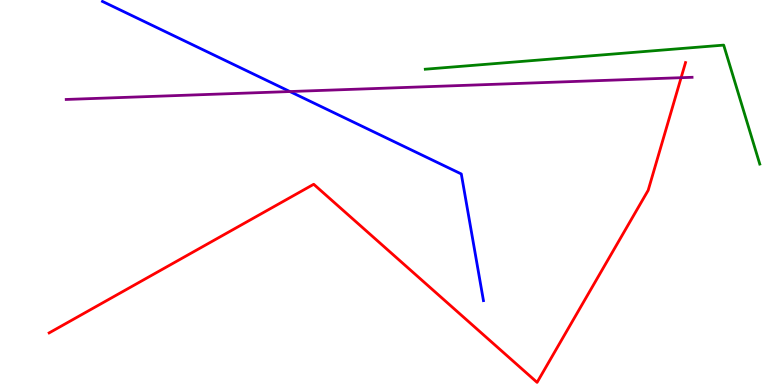[{'lines': ['blue', 'red'], 'intersections': []}, {'lines': ['green', 'red'], 'intersections': []}, {'lines': ['purple', 'red'], 'intersections': [{'x': 8.79, 'y': 7.98}]}, {'lines': ['blue', 'green'], 'intersections': []}, {'lines': ['blue', 'purple'], 'intersections': [{'x': 3.74, 'y': 7.62}]}, {'lines': ['green', 'purple'], 'intersections': []}]